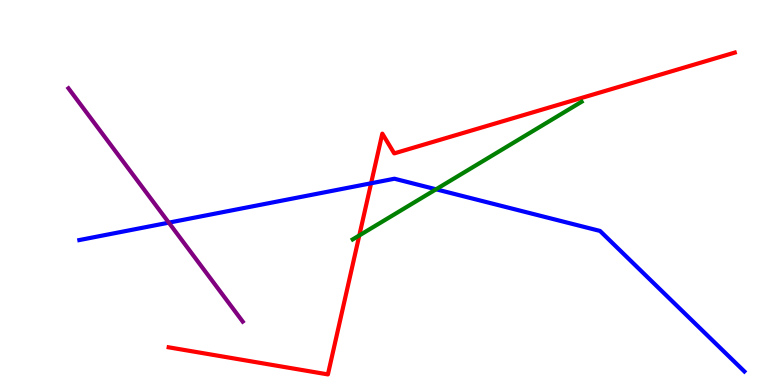[{'lines': ['blue', 'red'], 'intersections': [{'x': 4.79, 'y': 5.24}]}, {'lines': ['green', 'red'], 'intersections': [{'x': 4.64, 'y': 3.88}]}, {'lines': ['purple', 'red'], 'intersections': []}, {'lines': ['blue', 'green'], 'intersections': [{'x': 5.63, 'y': 5.08}]}, {'lines': ['blue', 'purple'], 'intersections': [{'x': 2.18, 'y': 4.22}]}, {'lines': ['green', 'purple'], 'intersections': []}]